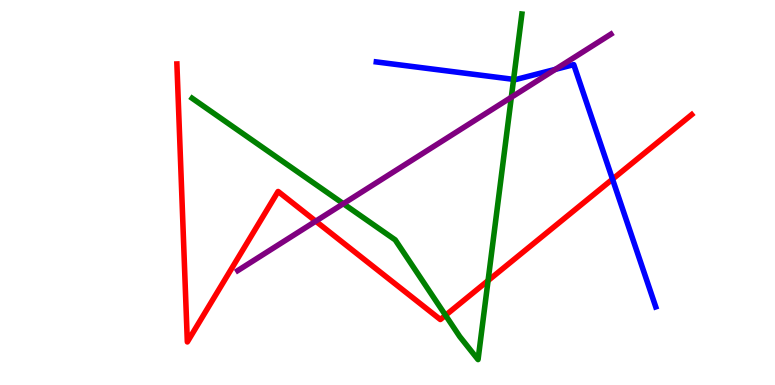[{'lines': ['blue', 'red'], 'intersections': [{'x': 7.9, 'y': 5.35}]}, {'lines': ['green', 'red'], 'intersections': [{'x': 5.75, 'y': 1.81}, {'x': 6.3, 'y': 2.71}]}, {'lines': ['purple', 'red'], 'intersections': [{'x': 4.07, 'y': 4.26}]}, {'lines': ['blue', 'green'], 'intersections': [{'x': 6.63, 'y': 7.94}]}, {'lines': ['blue', 'purple'], 'intersections': [{'x': 7.17, 'y': 8.2}]}, {'lines': ['green', 'purple'], 'intersections': [{'x': 4.43, 'y': 4.71}, {'x': 6.6, 'y': 7.47}]}]